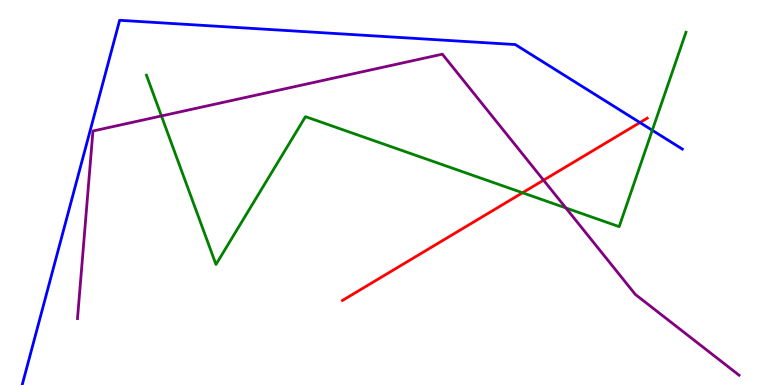[{'lines': ['blue', 'red'], 'intersections': [{'x': 8.26, 'y': 6.82}]}, {'lines': ['green', 'red'], 'intersections': [{'x': 6.74, 'y': 4.99}]}, {'lines': ['purple', 'red'], 'intersections': [{'x': 7.01, 'y': 5.32}]}, {'lines': ['blue', 'green'], 'intersections': [{'x': 8.42, 'y': 6.62}]}, {'lines': ['blue', 'purple'], 'intersections': []}, {'lines': ['green', 'purple'], 'intersections': [{'x': 2.08, 'y': 6.99}, {'x': 7.3, 'y': 4.6}]}]